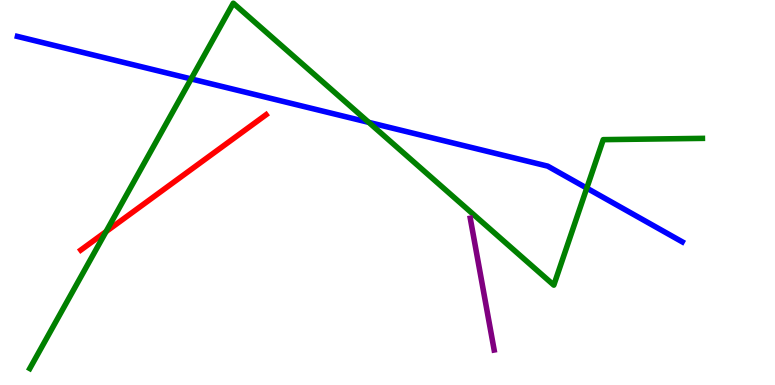[{'lines': ['blue', 'red'], 'intersections': []}, {'lines': ['green', 'red'], 'intersections': [{'x': 1.37, 'y': 3.98}]}, {'lines': ['purple', 'red'], 'intersections': []}, {'lines': ['blue', 'green'], 'intersections': [{'x': 2.47, 'y': 7.95}, {'x': 4.76, 'y': 6.82}, {'x': 7.57, 'y': 5.11}]}, {'lines': ['blue', 'purple'], 'intersections': []}, {'lines': ['green', 'purple'], 'intersections': []}]